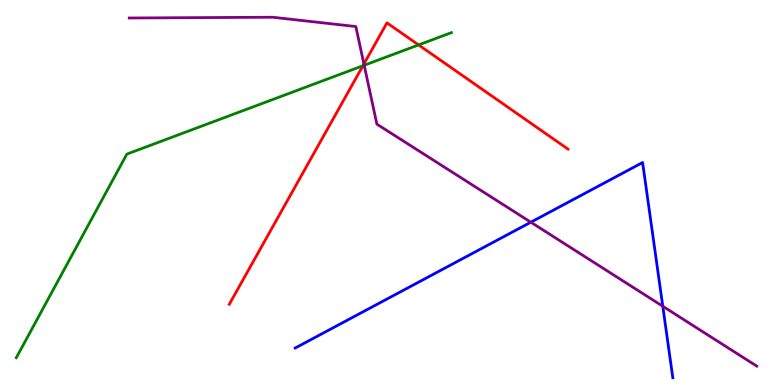[{'lines': ['blue', 'red'], 'intersections': []}, {'lines': ['green', 'red'], 'intersections': [{'x': 4.68, 'y': 8.29}, {'x': 5.4, 'y': 8.83}]}, {'lines': ['purple', 'red'], 'intersections': [{'x': 4.7, 'y': 8.34}]}, {'lines': ['blue', 'green'], 'intersections': []}, {'lines': ['blue', 'purple'], 'intersections': [{'x': 6.85, 'y': 4.23}, {'x': 8.55, 'y': 2.05}]}, {'lines': ['green', 'purple'], 'intersections': [{'x': 4.7, 'y': 8.3}]}]